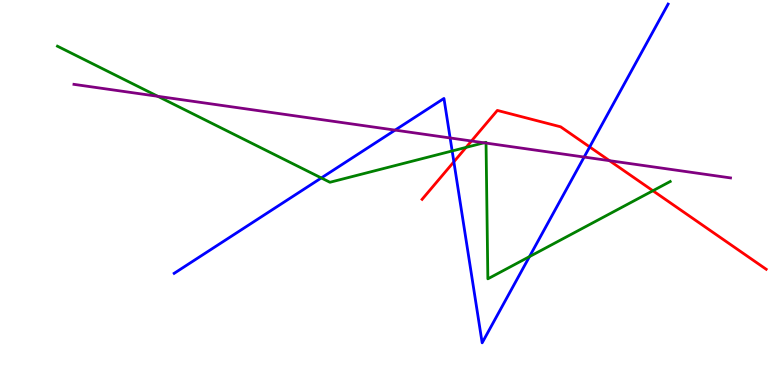[{'lines': ['blue', 'red'], 'intersections': [{'x': 5.86, 'y': 5.8}, {'x': 7.61, 'y': 6.18}]}, {'lines': ['green', 'red'], 'intersections': [{'x': 6.01, 'y': 6.17}, {'x': 8.42, 'y': 5.05}]}, {'lines': ['purple', 'red'], 'intersections': [{'x': 6.08, 'y': 6.34}, {'x': 7.86, 'y': 5.83}]}, {'lines': ['blue', 'green'], 'intersections': [{'x': 4.15, 'y': 5.38}, {'x': 5.83, 'y': 6.08}, {'x': 6.83, 'y': 3.33}]}, {'lines': ['blue', 'purple'], 'intersections': [{'x': 5.1, 'y': 6.62}, {'x': 5.81, 'y': 6.42}, {'x': 7.54, 'y': 5.92}]}, {'lines': ['green', 'purple'], 'intersections': [{'x': 2.04, 'y': 7.5}, {'x': 6.25, 'y': 6.29}, {'x': 6.27, 'y': 6.28}]}]